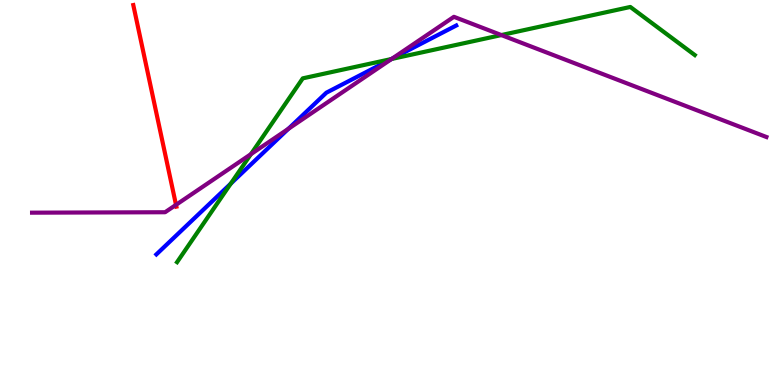[{'lines': ['blue', 'red'], 'intersections': []}, {'lines': ['green', 'red'], 'intersections': []}, {'lines': ['purple', 'red'], 'intersections': [{'x': 2.27, 'y': 4.68}]}, {'lines': ['blue', 'green'], 'intersections': [{'x': 2.98, 'y': 5.23}, {'x': 5.05, 'y': 8.47}]}, {'lines': ['blue', 'purple'], 'intersections': [{'x': 3.72, 'y': 6.65}, {'x': 5.06, 'y': 8.47}]}, {'lines': ['green', 'purple'], 'intersections': [{'x': 3.24, 'y': 6.0}, {'x': 5.05, 'y': 8.47}, {'x': 6.47, 'y': 9.09}]}]